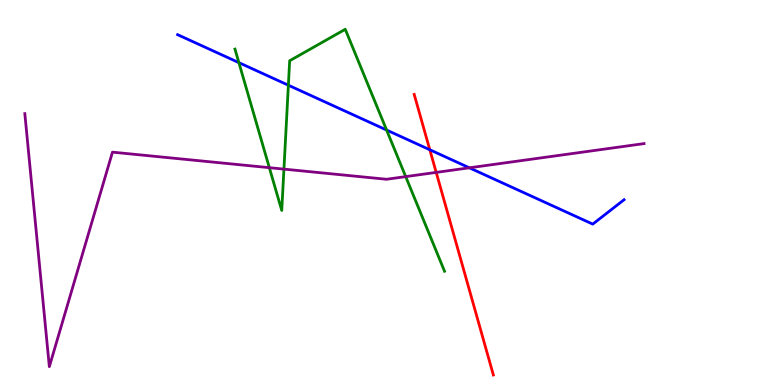[{'lines': ['blue', 'red'], 'intersections': [{'x': 5.55, 'y': 6.11}]}, {'lines': ['green', 'red'], 'intersections': []}, {'lines': ['purple', 'red'], 'intersections': [{'x': 5.63, 'y': 5.52}]}, {'lines': ['blue', 'green'], 'intersections': [{'x': 3.08, 'y': 8.37}, {'x': 3.72, 'y': 7.79}, {'x': 4.99, 'y': 6.62}]}, {'lines': ['blue', 'purple'], 'intersections': [{'x': 6.06, 'y': 5.64}]}, {'lines': ['green', 'purple'], 'intersections': [{'x': 3.48, 'y': 5.64}, {'x': 3.66, 'y': 5.61}, {'x': 5.23, 'y': 5.41}]}]